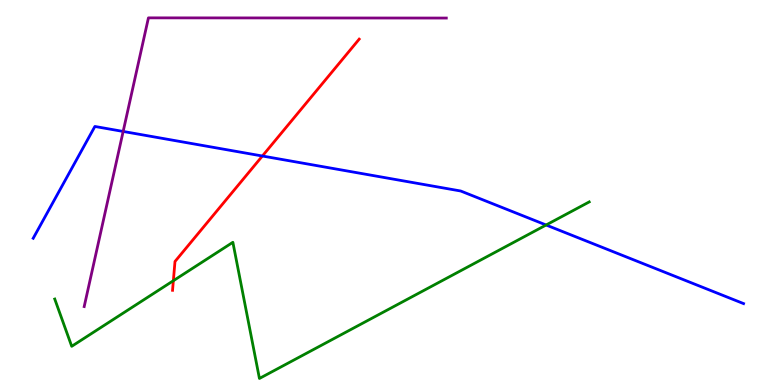[{'lines': ['blue', 'red'], 'intersections': [{'x': 3.39, 'y': 5.95}]}, {'lines': ['green', 'red'], 'intersections': [{'x': 2.24, 'y': 2.71}]}, {'lines': ['purple', 'red'], 'intersections': []}, {'lines': ['blue', 'green'], 'intersections': [{'x': 7.05, 'y': 4.16}]}, {'lines': ['blue', 'purple'], 'intersections': [{'x': 1.59, 'y': 6.59}]}, {'lines': ['green', 'purple'], 'intersections': []}]